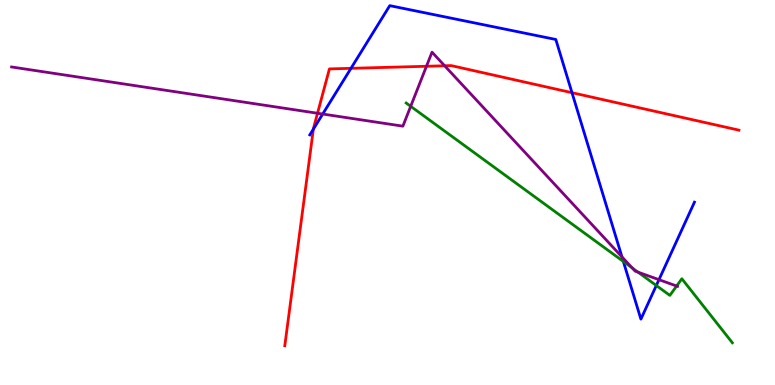[{'lines': ['blue', 'red'], 'intersections': [{'x': 4.04, 'y': 6.65}, {'x': 4.53, 'y': 8.23}, {'x': 7.38, 'y': 7.59}]}, {'lines': ['green', 'red'], 'intersections': []}, {'lines': ['purple', 'red'], 'intersections': [{'x': 4.1, 'y': 7.06}, {'x': 5.5, 'y': 8.28}, {'x': 5.74, 'y': 8.29}]}, {'lines': ['blue', 'green'], 'intersections': [{'x': 8.04, 'y': 3.21}, {'x': 8.47, 'y': 2.58}]}, {'lines': ['blue', 'purple'], 'intersections': [{'x': 4.16, 'y': 7.04}, {'x': 8.03, 'y': 3.33}, {'x': 8.5, 'y': 2.74}]}, {'lines': ['green', 'purple'], 'intersections': [{'x': 5.3, 'y': 7.24}, {'x': 8.16, 'y': 3.04}, {'x': 8.23, 'y': 2.93}, {'x': 8.73, 'y': 2.57}]}]